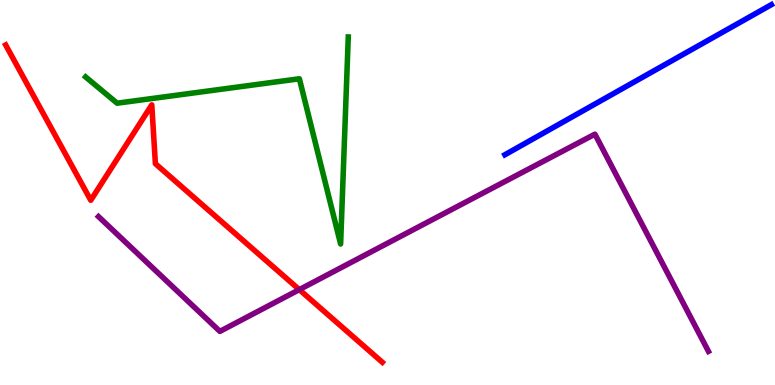[{'lines': ['blue', 'red'], 'intersections': []}, {'lines': ['green', 'red'], 'intersections': []}, {'lines': ['purple', 'red'], 'intersections': [{'x': 3.86, 'y': 2.48}]}, {'lines': ['blue', 'green'], 'intersections': []}, {'lines': ['blue', 'purple'], 'intersections': []}, {'lines': ['green', 'purple'], 'intersections': []}]